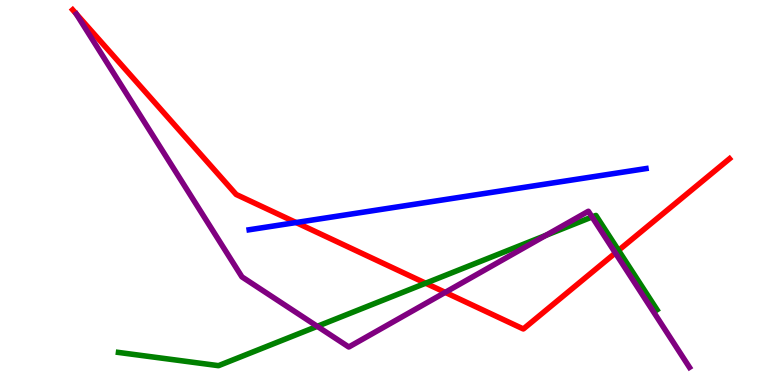[{'lines': ['blue', 'red'], 'intersections': [{'x': 3.82, 'y': 4.22}]}, {'lines': ['green', 'red'], 'intersections': [{'x': 5.49, 'y': 2.64}, {'x': 7.98, 'y': 3.5}]}, {'lines': ['purple', 'red'], 'intersections': [{'x': 5.74, 'y': 2.41}, {'x': 7.94, 'y': 3.43}]}, {'lines': ['blue', 'green'], 'intersections': []}, {'lines': ['blue', 'purple'], 'intersections': []}, {'lines': ['green', 'purple'], 'intersections': [{'x': 4.09, 'y': 1.52}, {'x': 7.04, 'y': 3.89}, {'x': 7.64, 'y': 4.36}]}]